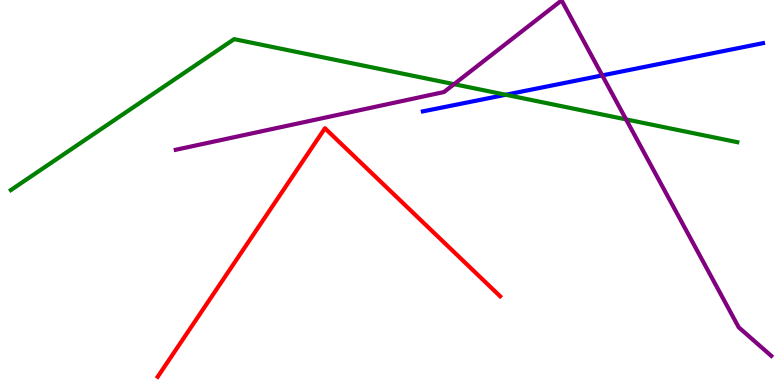[{'lines': ['blue', 'red'], 'intersections': []}, {'lines': ['green', 'red'], 'intersections': []}, {'lines': ['purple', 'red'], 'intersections': []}, {'lines': ['blue', 'green'], 'intersections': [{'x': 6.53, 'y': 7.54}]}, {'lines': ['blue', 'purple'], 'intersections': [{'x': 7.77, 'y': 8.04}]}, {'lines': ['green', 'purple'], 'intersections': [{'x': 5.86, 'y': 7.81}, {'x': 8.08, 'y': 6.9}]}]